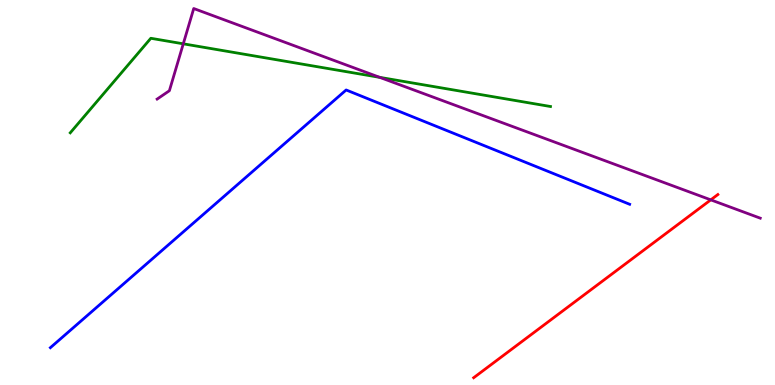[{'lines': ['blue', 'red'], 'intersections': []}, {'lines': ['green', 'red'], 'intersections': []}, {'lines': ['purple', 'red'], 'intersections': [{'x': 9.17, 'y': 4.81}]}, {'lines': ['blue', 'green'], 'intersections': []}, {'lines': ['blue', 'purple'], 'intersections': []}, {'lines': ['green', 'purple'], 'intersections': [{'x': 2.36, 'y': 8.86}, {'x': 4.9, 'y': 7.99}]}]